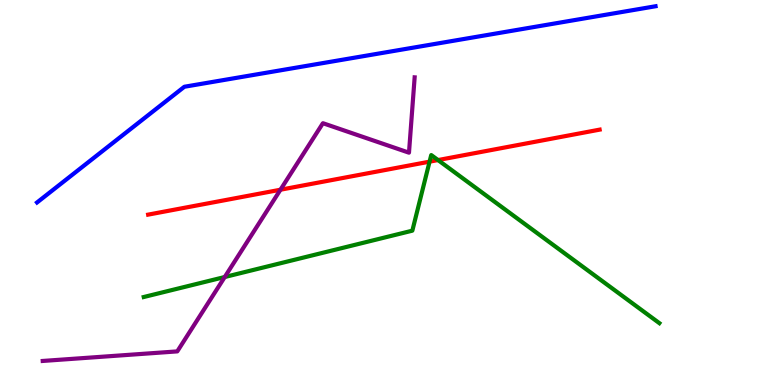[{'lines': ['blue', 'red'], 'intersections': []}, {'lines': ['green', 'red'], 'intersections': [{'x': 5.54, 'y': 5.8}, {'x': 5.65, 'y': 5.84}]}, {'lines': ['purple', 'red'], 'intersections': [{'x': 3.62, 'y': 5.07}]}, {'lines': ['blue', 'green'], 'intersections': []}, {'lines': ['blue', 'purple'], 'intersections': []}, {'lines': ['green', 'purple'], 'intersections': [{'x': 2.9, 'y': 2.8}]}]